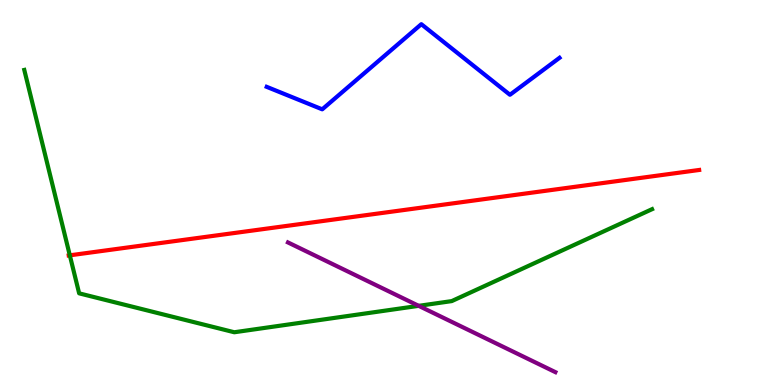[{'lines': ['blue', 'red'], 'intersections': []}, {'lines': ['green', 'red'], 'intersections': [{'x': 0.901, 'y': 3.37}]}, {'lines': ['purple', 'red'], 'intersections': []}, {'lines': ['blue', 'green'], 'intersections': []}, {'lines': ['blue', 'purple'], 'intersections': []}, {'lines': ['green', 'purple'], 'intersections': [{'x': 5.4, 'y': 2.06}]}]